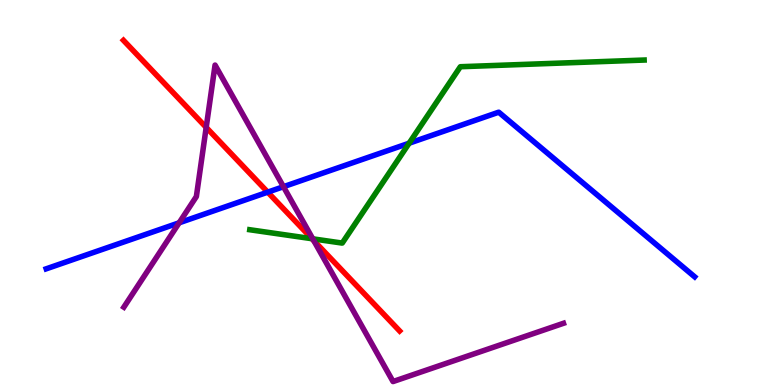[{'lines': ['blue', 'red'], 'intersections': [{'x': 3.45, 'y': 5.01}]}, {'lines': ['green', 'red'], 'intersections': [{'x': 4.03, 'y': 3.8}]}, {'lines': ['purple', 'red'], 'intersections': [{'x': 2.66, 'y': 6.69}, {'x': 4.05, 'y': 3.75}]}, {'lines': ['blue', 'green'], 'intersections': [{'x': 5.28, 'y': 6.28}]}, {'lines': ['blue', 'purple'], 'intersections': [{'x': 2.31, 'y': 4.21}, {'x': 3.66, 'y': 5.15}]}, {'lines': ['green', 'purple'], 'intersections': [{'x': 4.04, 'y': 3.8}]}]